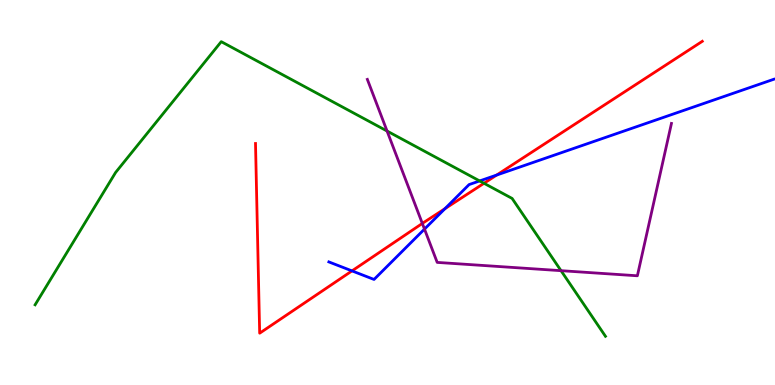[{'lines': ['blue', 'red'], 'intersections': [{'x': 4.54, 'y': 2.96}, {'x': 5.74, 'y': 4.58}, {'x': 6.41, 'y': 5.45}]}, {'lines': ['green', 'red'], 'intersections': [{'x': 6.25, 'y': 5.24}]}, {'lines': ['purple', 'red'], 'intersections': [{'x': 5.45, 'y': 4.2}]}, {'lines': ['blue', 'green'], 'intersections': [{'x': 6.19, 'y': 5.3}]}, {'lines': ['blue', 'purple'], 'intersections': [{'x': 5.48, 'y': 4.05}]}, {'lines': ['green', 'purple'], 'intersections': [{'x': 4.99, 'y': 6.6}, {'x': 7.24, 'y': 2.97}]}]